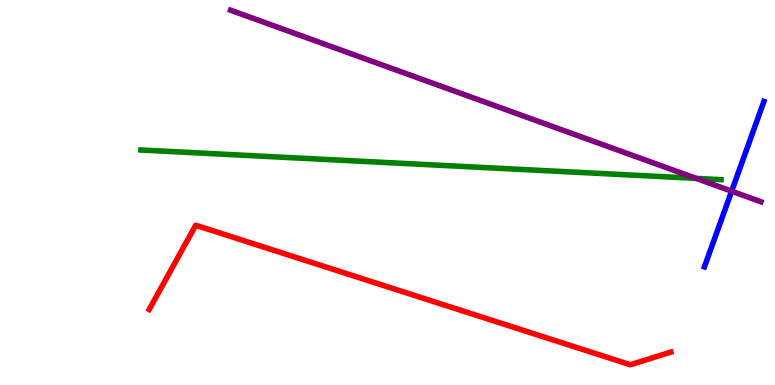[{'lines': ['blue', 'red'], 'intersections': []}, {'lines': ['green', 'red'], 'intersections': []}, {'lines': ['purple', 'red'], 'intersections': []}, {'lines': ['blue', 'green'], 'intersections': []}, {'lines': ['blue', 'purple'], 'intersections': [{'x': 9.44, 'y': 5.03}]}, {'lines': ['green', 'purple'], 'intersections': [{'x': 8.98, 'y': 5.37}]}]